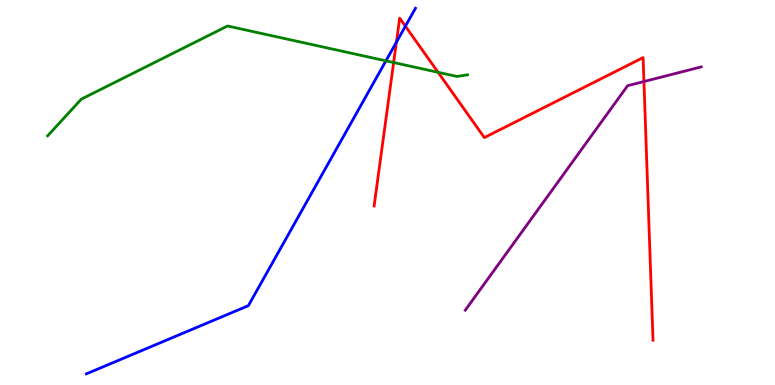[{'lines': ['blue', 'red'], 'intersections': [{'x': 5.11, 'y': 8.9}, {'x': 5.23, 'y': 9.32}]}, {'lines': ['green', 'red'], 'intersections': [{'x': 5.08, 'y': 8.38}, {'x': 5.65, 'y': 8.12}]}, {'lines': ['purple', 'red'], 'intersections': [{'x': 8.31, 'y': 7.88}]}, {'lines': ['blue', 'green'], 'intersections': [{'x': 4.98, 'y': 8.42}]}, {'lines': ['blue', 'purple'], 'intersections': []}, {'lines': ['green', 'purple'], 'intersections': []}]